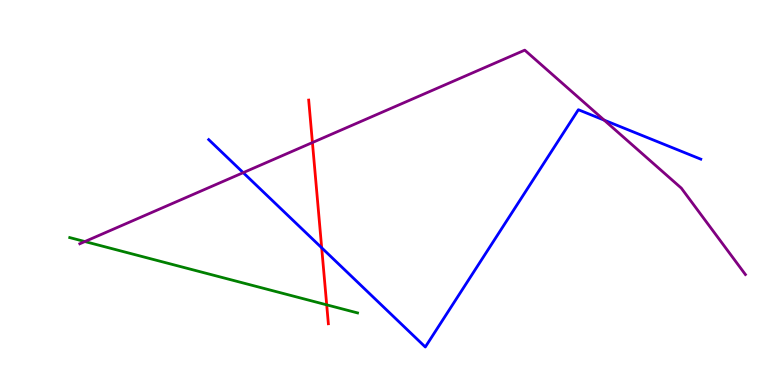[{'lines': ['blue', 'red'], 'intersections': [{'x': 4.15, 'y': 3.56}]}, {'lines': ['green', 'red'], 'intersections': [{'x': 4.22, 'y': 2.08}]}, {'lines': ['purple', 'red'], 'intersections': [{'x': 4.03, 'y': 6.3}]}, {'lines': ['blue', 'green'], 'intersections': []}, {'lines': ['blue', 'purple'], 'intersections': [{'x': 3.14, 'y': 5.52}, {'x': 7.8, 'y': 6.88}]}, {'lines': ['green', 'purple'], 'intersections': [{'x': 1.1, 'y': 3.73}]}]